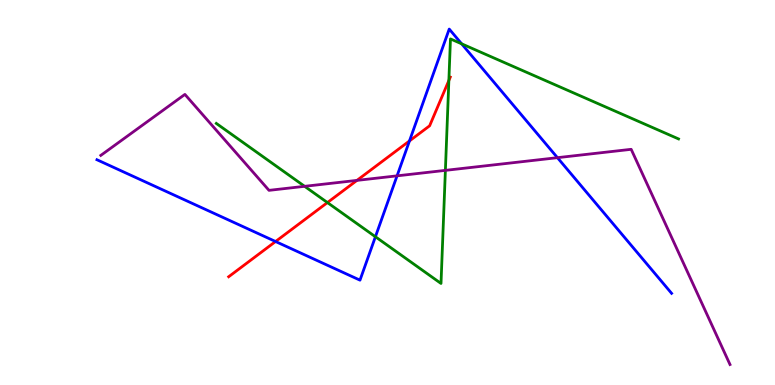[{'lines': ['blue', 'red'], 'intersections': [{'x': 3.56, 'y': 3.73}, {'x': 5.28, 'y': 6.34}]}, {'lines': ['green', 'red'], 'intersections': [{'x': 4.22, 'y': 4.74}, {'x': 5.79, 'y': 7.91}]}, {'lines': ['purple', 'red'], 'intersections': [{'x': 4.61, 'y': 5.31}]}, {'lines': ['blue', 'green'], 'intersections': [{'x': 4.84, 'y': 3.85}, {'x': 5.96, 'y': 8.86}]}, {'lines': ['blue', 'purple'], 'intersections': [{'x': 5.12, 'y': 5.43}, {'x': 7.19, 'y': 5.9}]}, {'lines': ['green', 'purple'], 'intersections': [{'x': 3.93, 'y': 5.16}, {'x': 5.75, 'y': 5.57}]}]